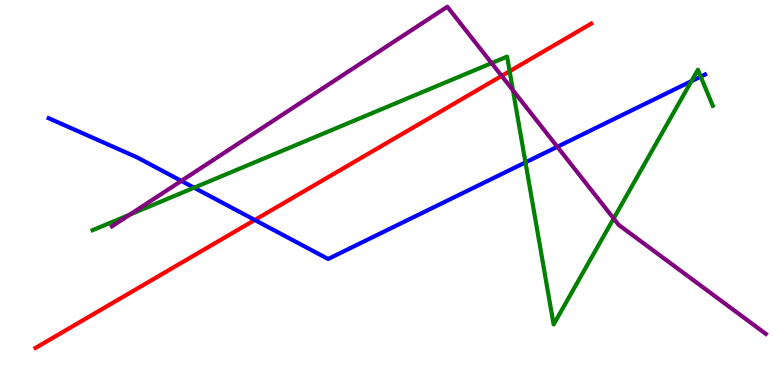[{'lines': ['blue', 'red'], 'intersections': [{'x': 3.29, 'y': 4.29}]}, {'lines': ['green', 'red'], 'intersections': [{'x': 6.58, 'y': 8.15}]}, {'lines': ['purple', 'red'], 'intersections': [{'x': 6.47, 'y': 8.03}]}, {'lines': ['blue', 'green'], 'intersections': [{'x': 2.5, 'y': 5.12}, {'x': 6.78, 'y': 5.78}, {'x': 8.92, 'y': 7.89}, {'x': 9.04, 'y': 8.01}]}, {'lines': ['blue', 'purple'], 'intersections': [{'x': 2.34, 'y': 5.3}, {'x': 7.19, 'y': 6.19}]}, {'lines': ['green', 'purple'], 'intersections': [{'x': 1.68, 'y': 4.43}, {'x': 6.34, 'y': 8.36}, {'x': 6.62, 'y': 7.66}, {'x': 7.92, 'y': 4.33}]}]